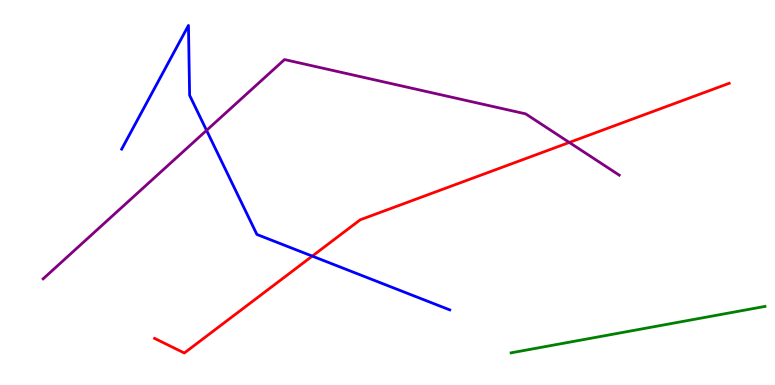[{'lines': ['blue', 'red'], 'intersections': [{'x': 4.03, 'y': 3.35}]}, {'lines': ['green', 'red'], 'intersections': []}, {'lines': ['purple', 'red'], 'intersections': [{'x': 7.35, 'y': 6.3}]}, {'lines': ['blue', 'green'], 'intersections': []}, {'lines': ['blue', 'purple'], 'intersections': [{'x': 2.67, 'y': 6.61}]}, {'lines': ['green', 'purple'], 'intersections': []}]